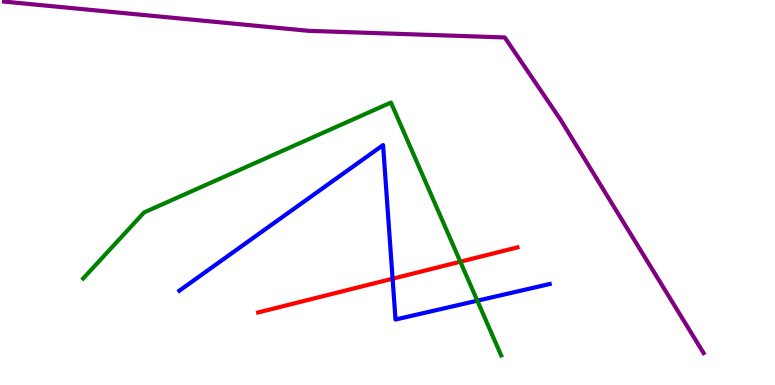[{'lines': ['blue', 'red'], 'intersections': [{'x': 5.07, 'y': 2.76}]}, {'lines': ['green', 'red'], 'intersections': [{'x': 5.94, 'y': 3.2}]}, {'lines': ['purple', 'red'], 'intersections': []}, {'lines': ['blue', 'green'], 'intersections': [{'x': 6.16, 'y': 2.19}]}, {'lines': ['blue', 'purple'], 'intersections': []}, {'lines': ['green', 'purple'], 'intersections': []}]